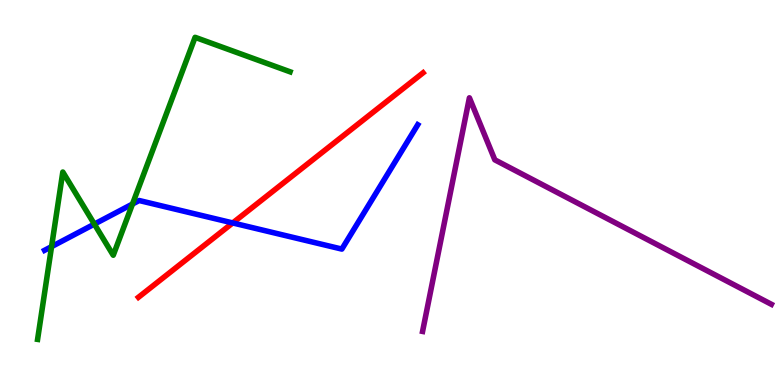[{'lines': ['blue', 'red'], 'intersections': [{'x': 3.0, 'y': 4.21}]}, {'lines': ['green', 'red'], 'intersections': []}, {'lines': ['purple', 'red'], 'intersections': []}, {'lines': ['blue', 'green'], 'intersections': [{'x': 0.665, 'y': 3.59}, {'x': 1.22, 'y': 4.18}, {'x': 1.71, 'y': 4.7}]}, {'lines': ['blue', 'purple'], 'intersections': []}, {'lines': ['green', 'purple'], 'intersections': []}]